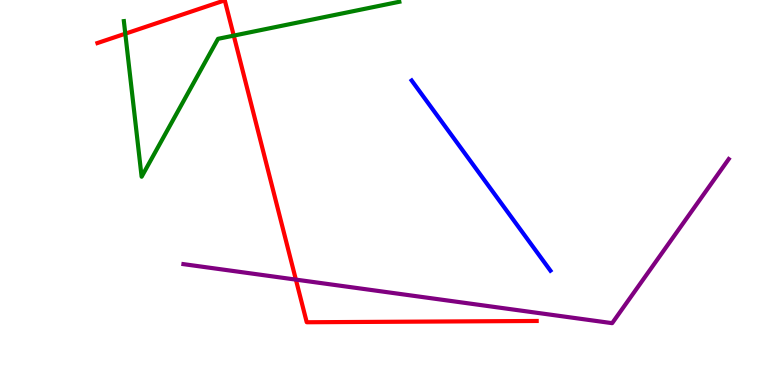[{'lines': ['blue', 'red'], 'intersections': []}, {'lines': ['green', 'red'], 'intersections': [{'x': 1.62, 'y': 9.12}, {'x': 3.02, 'y': 9.08}]}, {'lines': ['purple', 'red'], 'intersections': [{'x': 3.82, 'y': 2.74}]}, {'lines': ['blue', 'green'], 'intersections': []}, {'lines': ['blue', 'purple'], 'intersections': []}, {'lines': ['green', 'purple'], 'intersections': []}]